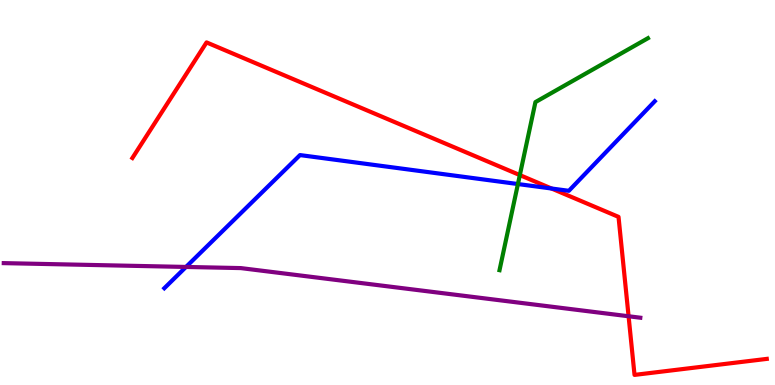[{'lines': ['blue', 'red'], 'intersections': [{'x': 7.12, 'y': 5.1}]}, {'lines': ['green', 'red'], 'intersections': [{'x': 6.71, 'y': 5.45}]}, {'lines': ['purple', 'red'], 'intersections': [{'x': 8.11, 'y': 1.79}]}, {'lines': ['blue', 'green'], 'intersections': [{'x': 6.68, 'y': 5.22}]}, {'lines': ['blue', 'purple'], 'intersections': [{'x': 2.4, 'y': 3.07}]}, {'lines': ['green', 'purple'], 'intersections': []}]